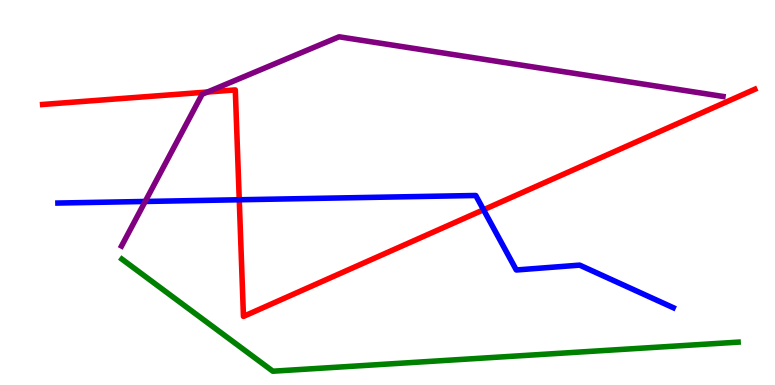[{'lines': ['blue', 'red'], 'intersections': [{'x': 3.09, 'y': 4.81}, {'x': 6.24, 'y': 4.55}]}, {'lines': ['green', 'red'], 'intersections': []}, {'lines': ['purple', 'red'], 'intersections': [{'x': 2.68, 'y': 7.61}]}, {'lines': ['blue', 'green'], 'intersections': []}, {'lines': ['blue', 'purple'], 'intersections': [{'x': 1.87, 'y': 4.77}]}, {'lines': ['green', 'purple'], 'intersections': []}]